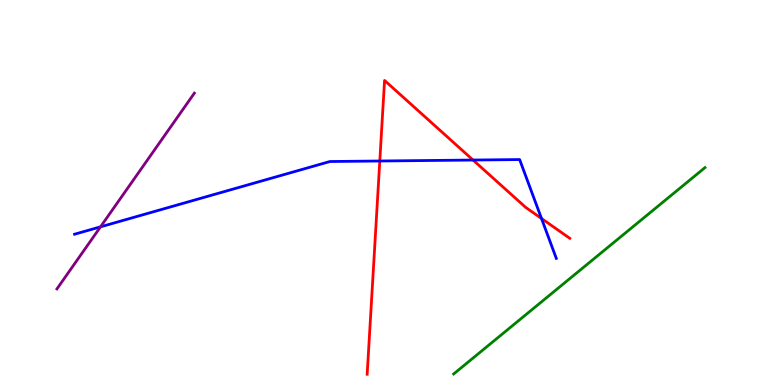[{'lines': ['blue', 'red'], 'intersections': [{'x': 4.9, 'y': 5.82}, {'x': 6.1, 'y': 5.84}, {'x': 6.99, 'y': 4.33}]}, {'lines': ['green', 'red'], 'intersections': []}, {'lines': ['purple', 'red'], 'intersections': []}, {'lines': ['blue', 'green'], 'intersections': []}, {'lines': ['blue', 'purple'], 'intersections': [{'x': 1.3, 'y': 4.11}]}, {'lines': ['green', 'purple'], 'intersections': []}]